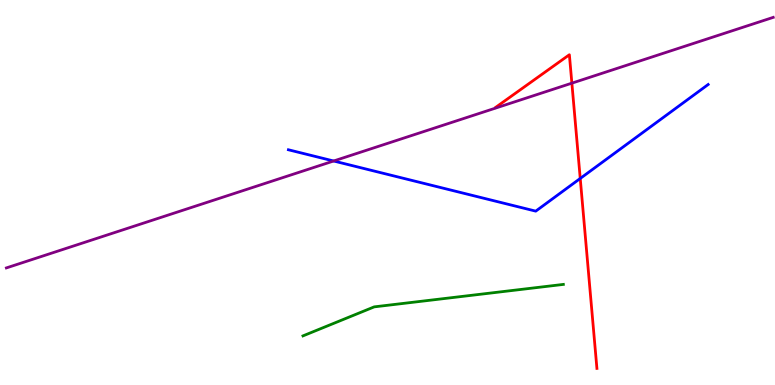[{'lines': ['blue', 'red'], 'intersections': [{'x': 7.49, 'y': 5.36}]}, {'lines': ['green', 'red'], 'intersections': []}, {'lines': ['purple', 'red'], 'intersections': [{'x': 7.38, 'y': 7.84}]}, {'lines': ['blue', 'green'], 'intersections': []}, {'lines': ['blue', 'purple'], 'intersections': [{'x': 4.31, 'y': 5.82}]}, {'lines': ['green', 'purple'], 'intersections': []}]